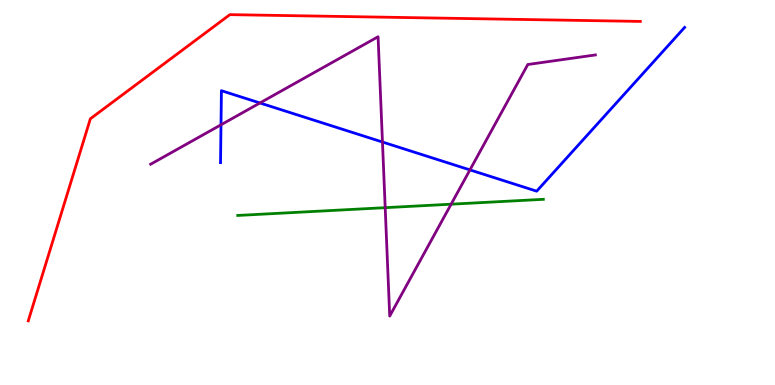[{'lines': ['blue', 'red'], 'intersections': []}, {'lines': ['green', 'red'], 'intersections': []}, {'lines': ['purple', 'red'], 'intersections': []}, {'lines': ['blue', 'green'], 'intersections': []}, {'lines': ['blue', 'purple'], 'intersections': [{'x': 2.85, 'y': 6.76}, {'x': 3.35, 'y': 7.33}, {'x': 4.94, 'y': 6.31}, {'x': 6.06, 'y': 5.59}]}, {'lines': ['green', 'purple'], 'intersections': [{'x': 4.97, 'y': 4.61}, {'x': 5.82, 'y': 4.7}]}]